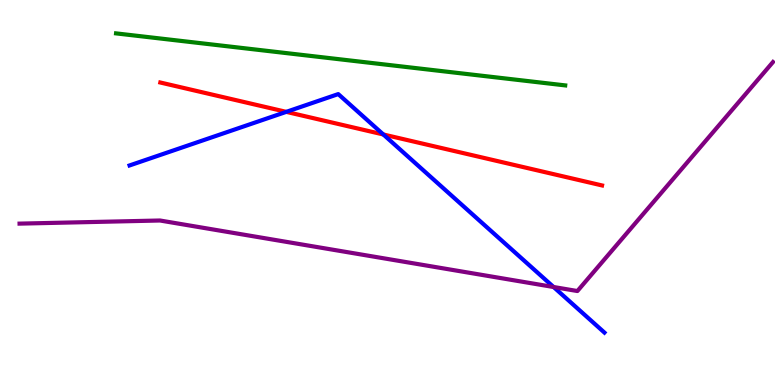[{'lines': ['blue', 'red'], 'intersections': [{'x': 3.69, 'y': 7.09}, {'x': 4.95, 'y': 6.51}]}, {'lines': ['green', 'red'], 'intersections': []}, {'lines': ['purple', 'red'], 'intersections': []}, {'lines': ['blue', 'green'], 'intersections': []}, {'lines': ['blue', 'purple'], 'intersections': [{'x': 7.14, 'y': 2.55}]}, {'lines': ['green', 'purple'], 'intersections': []}]